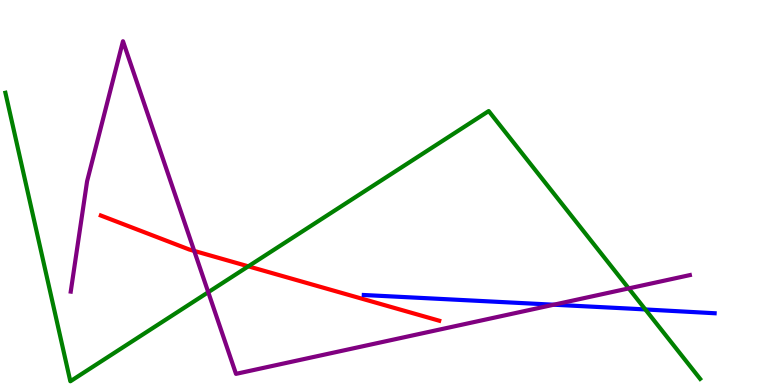[{'lines': ['blue', 'red'], 'intersections': []}, {'lines': ['green', 'red'], 'intersections': [{'x': 3.2, 'y': 3.08}]}, {'lines': ['purple', 'red'], 'intersections': [{'x': 2.51, 'y': 3.48}]}, {'lines': ['blue', 'green'], 'intersections': [{'x': 8.33, 'y': 1.96}]}, {'lines': ['blue', 'purple'], 'intersections': [{'x': 7.15, 'y': 2.09}]}, {'lines': ['green', 'purple'], 'intersections': [{'x': 2.69, 'y': 2.41}, {'x': 8.11, 'y': 2.51}]}]